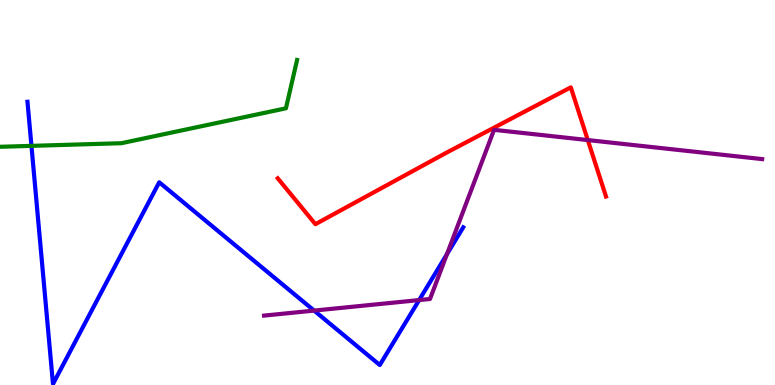[{'lines': ['blue', 'red'], 'intersections': []}, {'lines': ['green', 'red'], 'intersections': []}, {'lines': ['purple', 'red'], 'intersections': [{'x': 7.58, 'y': 6.36}]}, {'lines': ['blue', 'green'], 'intersections': [{'x': 0.406, 'y': 6.21}]}, {'lines': ['blue', 'purple'], 'intersections': [{'x': 4.05, 'y': 1.93}, {'x': 5.41, 'y': 2.21}, {'x': 5.77, 'y': 3.4}]}, {'lines': ['green', 'purple'], 'intersections': []}]